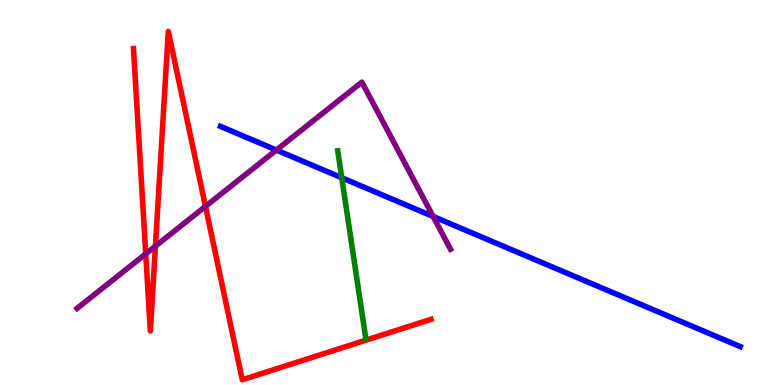[{'lines': ['blue', 'red'], 'intersections': []}, {'lines': ['green', 'red'], 'intersections': []}, {'lines': ['purple', 'red'], 'intersections': [{'x': 1.88, 'y': 3.41}, {'x': 2.01, 'y': 3.61}, {'x': 2.65, 'y': 4.64}]}, {'lines': ['blue', 'green'], 'intersections': [{'x': 4.41, 'y': 5.38}]}, {'lines': ['blue', 'purple'], 'intersections': [{'x': 3.57, 'y': 6.1}, {'x': 5.59, 'y': 4.38}]}, {'lines': ['green', 'purple'], 'intersections': []}]